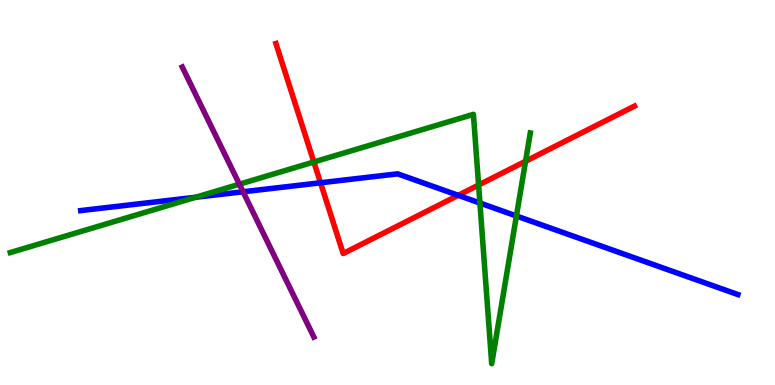[{'lines': ['blue', 'red'], 'intersections': [{'x': 4.14, 'y': 5.25}, {'x': 5.91, 'y': 4.93}]}, {'lines': ['green', 'red'], 'intersections': [{'x': 4.05, 'y': 5.79}, {'x': 6.18, 'y': 5.19}, {'x': 6.78, 'y': 5.81}]}, {'lines': ['purple', 'red'], 'intersections': []}, {'lines': ['blue', 'green'], 'intersections': [{'x': 2.52, 'y': 4.88}, {'x': 6.19, 'y': 4.73}, {'x': 6.66, 'y': 4.39}]}, {'lines': ['blue', 'purple'], 'intersections': [{'x': 3.14, 'y': 5.02}]}, {'lines': ['green', 'purple'], 'intersections': [{'x': 3.09, 'y': 5.22}]}]